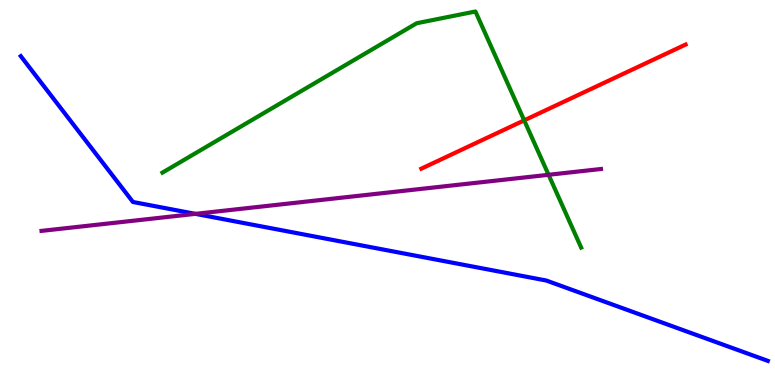[{'lines': ['blue', 'red'], 'intersections': []}, {'lines': ['green', 'red'], 'intersections': [{'x': 6.76, 'y': 6.87}]}, {'lines': ['purple', 'red'], 'intersections': []}, {'lines': ['blue', 'green'], 'intersections': []}, {'lines': ['blue', 'purple'], 'intersections': [{'x': 2.52, 'y': 4.45}]}, {'lines': ['green', 'purple'], 'intersections': [{'x': 7.08, 'y': 5.46}]}]